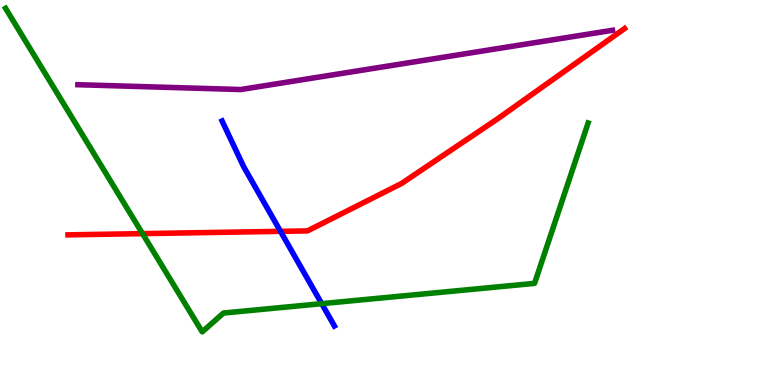[{'lines': ['blue', 'red'], 'intersections': [{'x': 3.62, 'y': 3.99}]}, {'lines': ['green', 'red'], 'intersections': [{'x': 1.84, 'y': 3.93}]}, {'lines': ['purple', 'red'], 'intersections': []}, {'lines': ['blue', 'green'], 'intersections': [{'x': 4.15, 'y': 2.11}]}, {'lines': ['blue', 'purple'], 'intersections': []}, {'lines': ['green', 'purple'], 'intersections': []}]